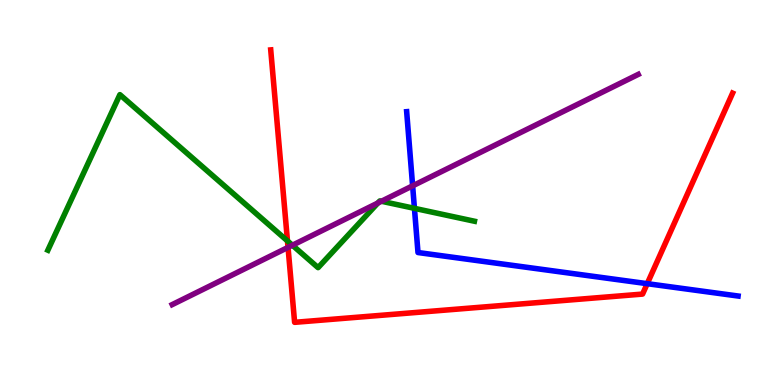[{'lines': ['blue', 'red'], 'intersections': [{'x': 8.35, 'y': 2.63}]}, {'lines': ['green', 'red'], 'intersections': [{'x': 3.71, 'y': 3.74}]}, {'lines': ['purple', 'red'], 'intersections': [{'x': 3.72, 'y': 3.57}]}, {'lines': ['blue', 'green'], 'intersections': [{'x': 5.35, 'y': 4.59}]}, {'lines': ['blue', 'purple'], 'intersections': [{'x': 5.32, 'y': 5.17}]}, {'lines': ['green', 'purple'], 'intersections': [{'x': 3.77, 'y': 3.63}, {'x': 4.88, 'y': 4.73}, {'x': 4.92, 'y': 4.77}]}]